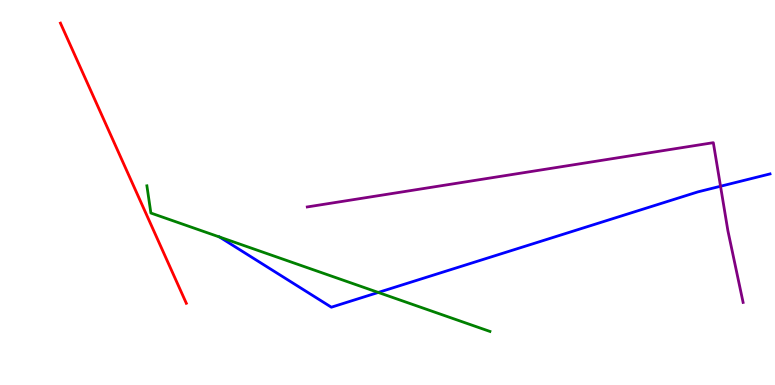[{'lines': ['blue', 'red'], 'intersections': []}, {'lines': ['green', 'red'], 'intersections': []}, {'lines': ['purple', 'red'], 'intersections': []}, {'lines': ['blue', 'green'], 'intersections': [{'x': 2.83, 'y': 3.84}, {'x': 4.88, 'y': 2.4}]}, {'lines': ['blue', 'purple'], 'intersections': [{'x': 9.3, 'y': 5.16}]}, {'lines': ['green', 'purple'], 'intersections': []}]